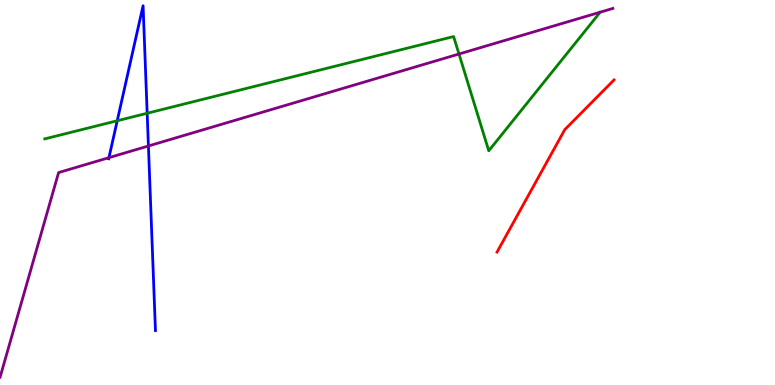[{'lines': ['blue', 'red'], 'intersections': []}, {'lines': ['green', 'red'], 'intersections': []}, {'lines': ['purple', 'red'], 'intersections': []}, {'lines': ['blue', 'green'], 'intersections': [{'x': 1.51, 'y': 6.86}, {'x': 1.9, 'y': 7.06}]}, {'lines': ['blue', 'purple'], 'intersections': [{'x': 1.41, 'y': 5.9}, {'x': 1.92, 'y': 6.21}]}, {'lines': ['green', 'purple'], 'intersections': [{'x': 5.92, 'y': 8.6}]}]